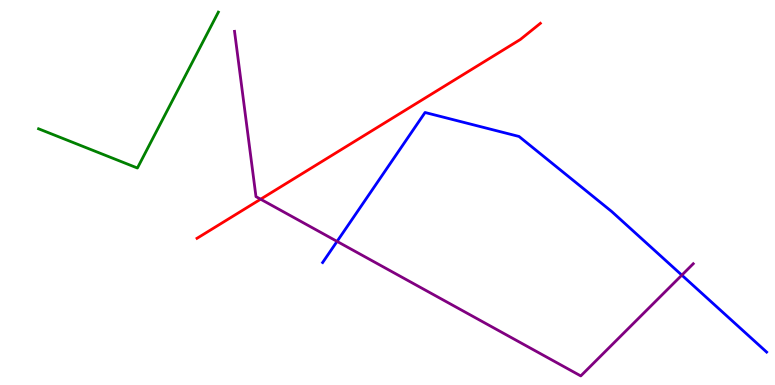[{'lines': ['blue', 'red'], 'intersections': []}, {'lines': ['green', 'red'], 'intersections': []}, {'lines': ['purple', 'red'], 'intersections': [{'x': 3.36, 'y': 4.83}]}, {'lines': ['blue', 'green'], 'intersections': []}, {'lines': ['blue', 'purple'], 'intersections': [{'x': 4.35, 'y': 3.73}, {'x': 8.8, 'y': 2.85}]}, {'lines': ['green', 'purple'], 'intersections': []}]